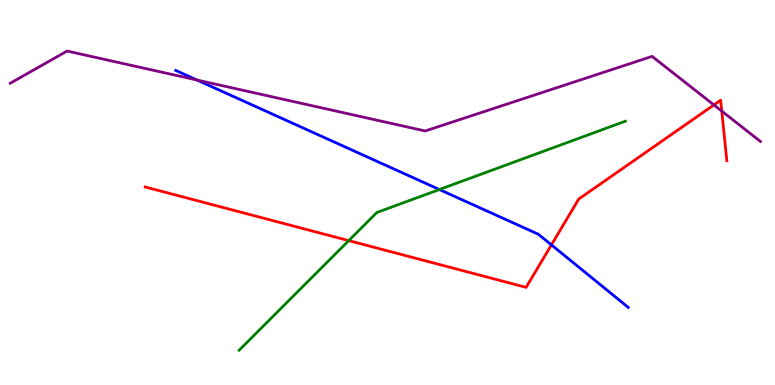[{'lines': ['blue', 'red'], 'intersections': [{'x': 7.11, 'y': 3.64}]}, {'lines': ['green', 'red'], 'intersections': [{'x': 4.5, 'y': 3.75}]}, {'lines': ['purple', 'red'], 'intersections': [{'x': 9.21, 'y': 7.27}, {'x': 9.31, 'y': 7.11}]}, {'lines': ['blue', 'green'], 'intersections': [{'x': 5.67, 'y': 5.08}]}, {'lines': ['blue', 'purple'], 'intersections': [{'x': 2.54, 'y': 7.92}]}, {'lines': ['green', 'purple'], 'intersections': []}]